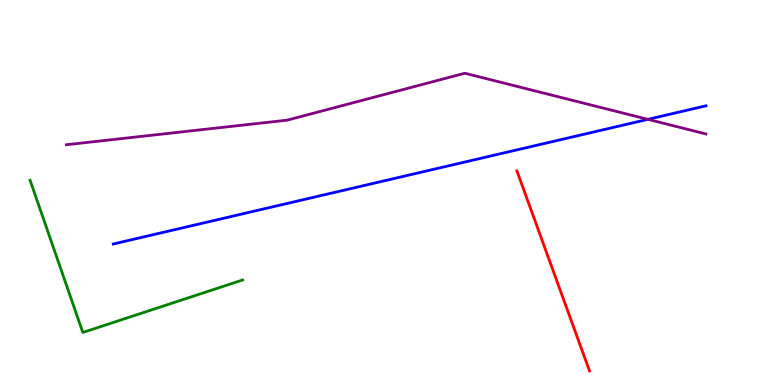[{'lines': ['blue', 'red'], 'intersections': []}, {'lines': ['green', 'red'], 'intersections': []}, {'lines': ['purple', 'red'], 'intersections': []}, {'lines': ['blue', 'green'], 'intersections': []}, {'lines': ['blue', 'purple'], 'intersections': [{'x': 8.36, 'y': 6.9}]}, {'lines': ['green', 'purple'], 'intersections': []}]